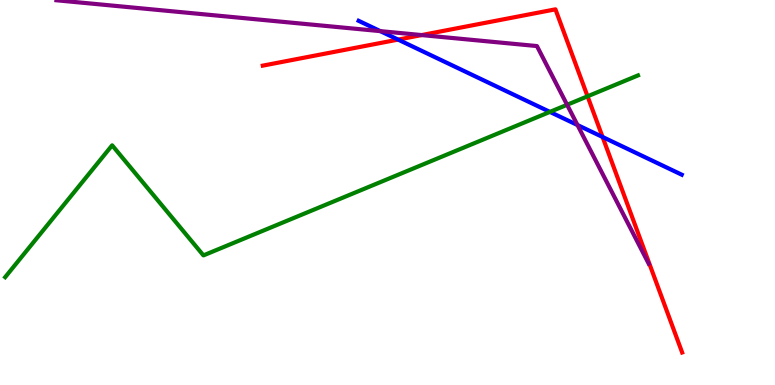[{'lines': ['blue', 'red'], 'intersections': [{'x': 5.14, 'y': 8.97}, {'x': 7.78, 'y': 6.44}]}, {'lines': ['green', 'red'], 'intersections': [{'x': 7.58, 'y': 7.5}]}, {'lines': ['purple', 'red'], 'intersections': [{'x': 5.44, 'y': 9.09}]}, {'lines': ['blue', 'green'], 'intersections': [{'x': 7.1, 'y': 7.09}]}, {'lines': ['blue', 'purple'], 'intersections': [{'x': 4.91, 'y': 9.19}, {'x': 7.45, 'y': 6.75}]}, {'lines': ['green', 'purple'], 'intersections': [{'x': 7.32, 'y': 7.28}]}]